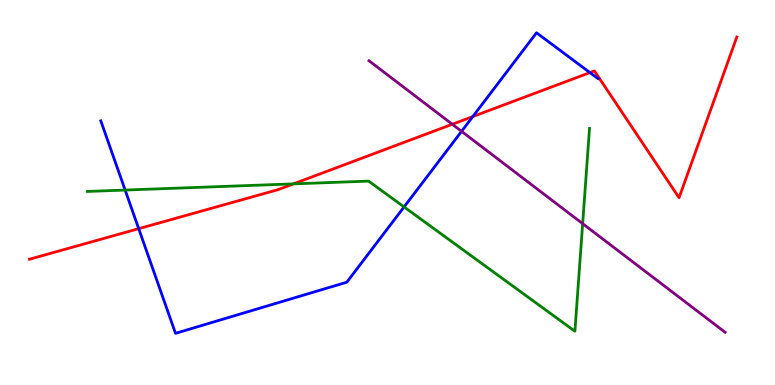[{'lines': ['blue', 'red'], 'intersections': [{'x': 1.79, 'y': 4.06}, {'x': 6.1, 'y': 6.97}, {'x': 7.61, 'y': 8.11}]}, {'lines': ['green', 'red'], 'intersections': [{'x': 3.79, 'y': 5.22}]}, {'lines': ['purple', 'red'], 'intersections': [{'x': 5.84, 'y': 6.77}]}, {'lines': ['blue', 'green'], 'intersections': [{'x': 1.61, 'y': 5.06}, {'x': 5.21, 'y': 4.63}]}, {'lines': ['blue', 'purple'], 'intersections': [{'x': 5.96, 'y': 6.59}]}, {'lines': ['green', 'purple'], 'intersections': [{'x': 7.52, 'y': 4.19}]}]